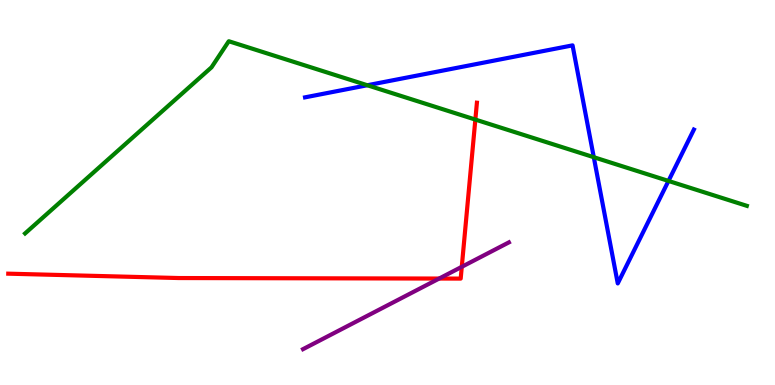[{'lines': ['blue', 'red'], 'intersections': []}, {'lines': ['green', 'red'], 'intersections': [{'x': 6.13, 'y': 6.89}]}, {'lines': ['purple', 'red'], 'intersections': [{'x': 5.67, 'y': 2.76}, {'x': 5.96, 'y': 3.07}]}, {'lines': ['blue', 'green'], 'intersections': [{'x': 4.74, 'y': 7.79}, {'x': 7.66, 'y': 5.92}, {'x': 8.63, 'y': 5.3}]}, {'lines': ['blue', 'purple'], 'intersections': []}, {'lines': ['green', 'purple'], 'intersections': []}]